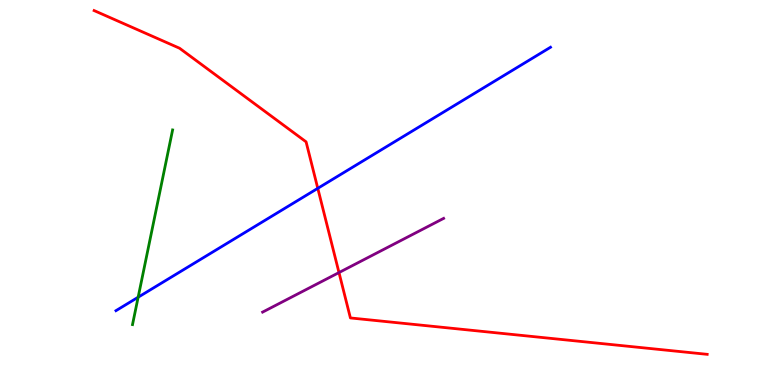[{'lines': ['blue', 'red'], 'intersections': [{'x': 4.1, 'y': 5.11}]}, {'lines': ['green', 'red'], 'intersections': []}, {'lines': ['purple', 'red'], 'intersections': [{'x': 4.37, 'y': 2.92}]}, {'lines': ['blue', 'green'], 'intersections': [{'x': 1.78, 'y': 2.28}]}, {'lines': ['blue', 'purple'], 'intersections': []}, {'lines': ['green', 'purple'], 'intersections': []}]